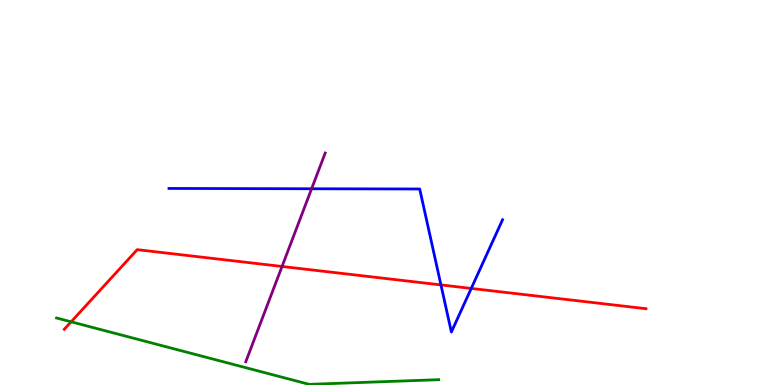[{'lines': ['blue', 'red'], 'intersections': [{'x': 5.69, 'y': 2.6}, {'x': 6.08, 'y': 2.51}]}, {'lines': ['green', 'red'], 'intersections': [{'x': 0.918, 'y': 1.64}]}, {'lines': ['purple', 'red'], 'intersections': [{'x': 3.64, 'y': 3.08}]}, {'lines': ['blue', 'green'], 'intersections': []}, {'lines': ['blue', 'purple'], 'intersections': [{'x': 4.02, 'y': 5.1}]}, {'lines': ['green', 'purple'], 'intersections': []}]